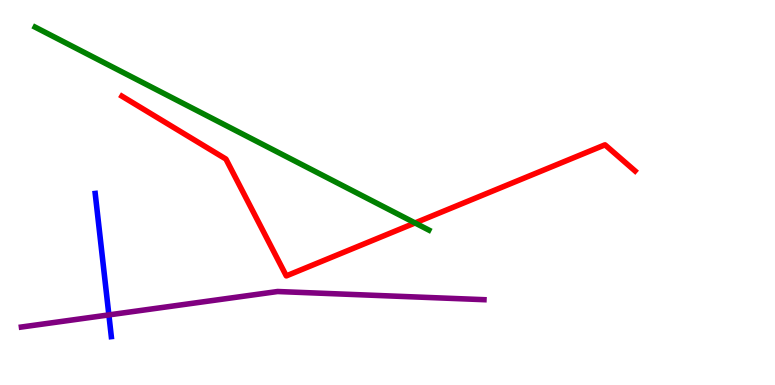[{'lines': ['blue', 'red'], 'intersections': []}, {'lines': ['green', 'red'], 'intersections': [{'x': 5.36, 'y': 4.21}]}, {'lines': ['purple', 'red'], 'intersections': []}, {'lines': ['blue', 'green'], 'intersections': []}, {'lines': ['blue', 'purple'], 'intersections': [{'x': 1.4, 'y': 1.82}]}, {'lines': ['green', 'purple'], 'intersections': []}]